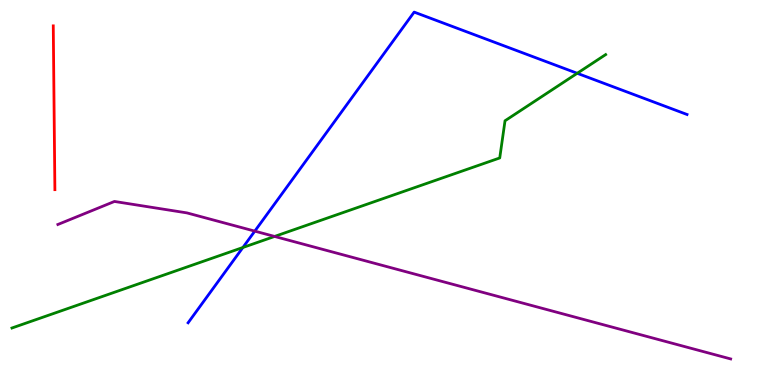[{'lines': ['blue', 'red'], 'intersections': []}, {'lines': ['green', 'red'], 'intersections': []}, {'lines': ['purple', 'red'], 'intersections': []}, {'lines': ['blue', 'green'], 'intersections': [{'x': 3.13, 'y': 3.57}, {'x': 7.45, 'y': 8.1}]}, {'lines': ['blue', 'purple'], 'intersections': [{'x': 3.29, 'y': 4.0}]}, {'lines': ['green', 'purple'], 'intersections': [{'x': 3.54, 'y': 3.86}]}]